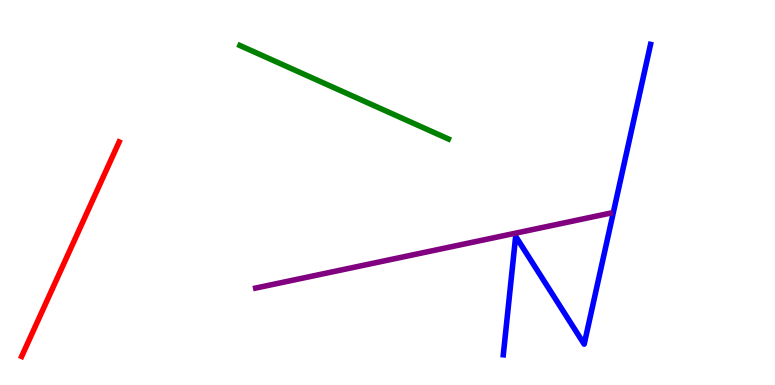[{'lines': ['blue', 'red'], 'intersections': []}, {'lines': ['green', 'red'], 'intersections': []}, {'lines': ['purple', 'red'], 'intersections': []}, {'lines': ['blue', 'green'], 'intersections': []}, {'lines': ['blue', 'purple'], 'intersections': []}, {'lines': ['green', 'purple'], 'intersections': []}]